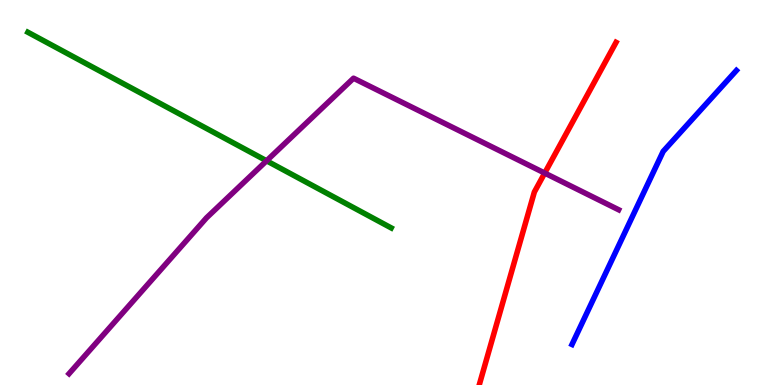[{'lines': ['blue', 'red'], 'intersections': []}, {'lines': ['green', 'red'], 'intersections': []}, {'lines': ['purple', 'red'], 'intersections': [{'x': 7.03, 'y': 5.5}]}, {'lines': ['blue', 'green'], 'intersections': []}, {'lines': ['blue', 'purple'], 'intersections': []}, {'lines': ['green', 'purple'], 'intersections': [{'x': 3.44, 'y': 5.82}]}]